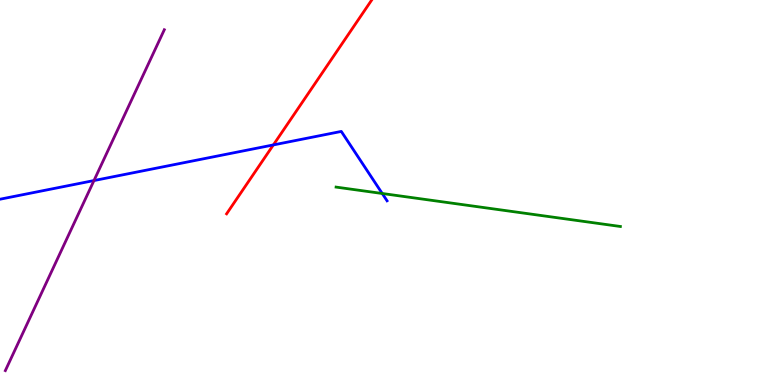[{'lines': ['blue', 'red'], 'intersections': [{'x': 3.53, 'y': 6.24}]}, {'lines': ['green', 'red'], 'intersections': []}, {'lines': ['purple', 'red'], 'intersections': []}, {'lines': ['blue', 'green'], 'intersections': [{'x': 4.93, 'y': 4.97}]}, {'lines': ['blue', 'purple'], 'intersections': [{'x': 1.21, 'y': 5.31}]}, {'lines': ['green', 'purple'], 'intersections': []}]